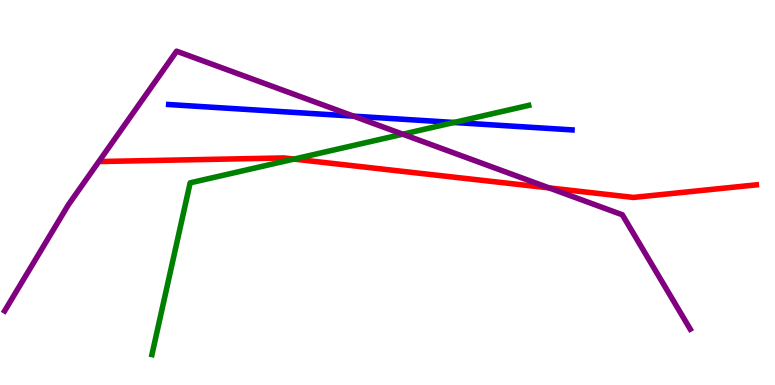[{'lines': ['blue', 'red'], 'intersections': []}, {'lines': ['green', 'red'], 'intersections': [{'x': 3.79, 'y': 5.87}]}, {'lines': ['purple', 'red'], 'intersections': [{'x': 7.09, 'y': 5.12}]}, {'lines': ['blue', 'green'], 'intersections': [{'x': 5.86, 'y': 6.82}]}, {'lines': ['blue', 'purple'], 'intersections': [{'x': 4.56, 'y': 6.98}]}, {'lines': ['green', 'purple'], 'intersections': [{'x': 5.2, 'y': 6.51}]}]